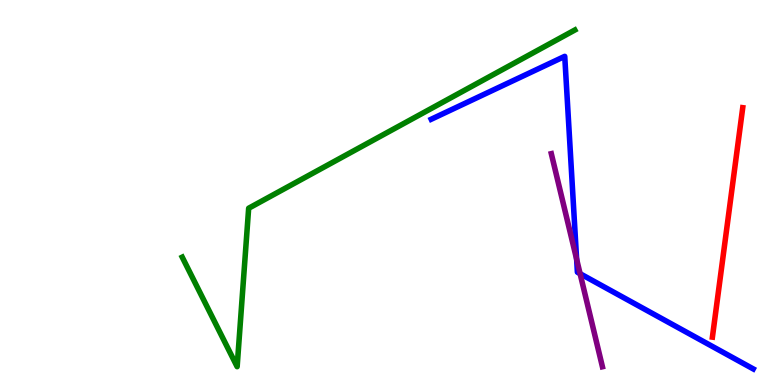[{'lines': ['blue', 'red'], 'intersections': []}, {'lines': ['green', 'red'], 'intersections': []}, {'lines': ['purple', 'red'], 'intersections': []}, {'lines': ['blue', 'green'], 'intersections': []}, {'lines': ['blue', 'purple'], 'intersections': [{'x': 7.44, 'y': 3.27}, {'x': 7.49, 'y': 2.89}]}, {'lines': ['green', 'purple'], 'intersections': []}]